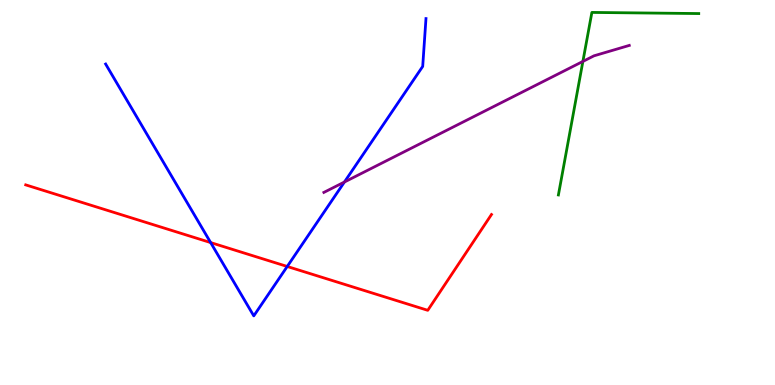[{'lines': ['blue', 'red'], 'intersections': [{'x': 2.72, 'y': 3.7}, {'x': 3.71, 'y': 3.08}]}, {'lines': ['green', 'red'], 'intersections': []}, {'lines': ['purple', 'red'], 'intersections': []}, {'lines': ['blue', 'green'], 'intersections': []}, {'lines': ['blue', 'purple'], 'intersections': [{'x': 4.44, 'y': 5.27}]}, {'lines': ['green', 'purple'], 'intersections': [{'x': 7.52, 'y': 8.4}]}]